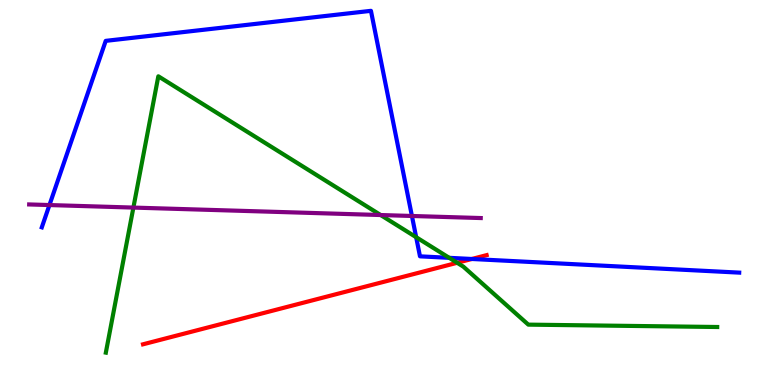[{'lines': ['blue', 'red'], 'intersections': [{'x': 6.09, 'y': 3.27}]}, {'lines': ['green', 'red'], 'intersections': [{'x': 5.9, 'y': 3.17}]}, {'lines': ['purple', 'red'], 'intersections': []}, {'lines': ['blue', 'green'], 'intersections': [{'x': 5.37, 'y': 3.84}, {'x': 5.8, 'y': 3.3}]}, {'lines': ['blue', 'purple'], 'intersections': [{'x': 0.638, 'y': 4.67}, {'x': 5.32, 'y': 4.39}]}, {'lines': ['green', 'purple'], 'intersections': [{'x': 1.72, 'y': 4.61}, {'x': 4.91, 'y': 4.41}]}]